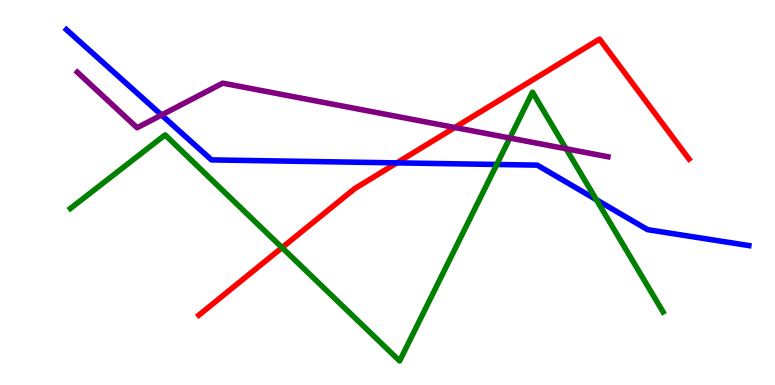[{'lines': ['blue', 'red'], 'intersections': [{'x': 5.12, 'y': 5.77}]}, {'lines': ['green', 'red'], 'intersections': [{'x': 3.64, 'y': 3.57}]}, {'lines': ['purple', 'red'], 'intersections': [{'x': 5.87, 'y': 6.69}]}, {'lines': ['blue', 'green'], 'intersections': [{'x': 6.41, 'y': 5.73}, {'x': 7.7, 'y': 4.81}]}, {'lines': ['blue', 'purple'], 'intersections': [{'x': 2.08, 'y': 7.01}]}, {'lines': ['green', 'purple'], 'intersections': [{'x': 6.58, 'y': 6.42}, {'x': 7.3, 'y': 6.14}]}]